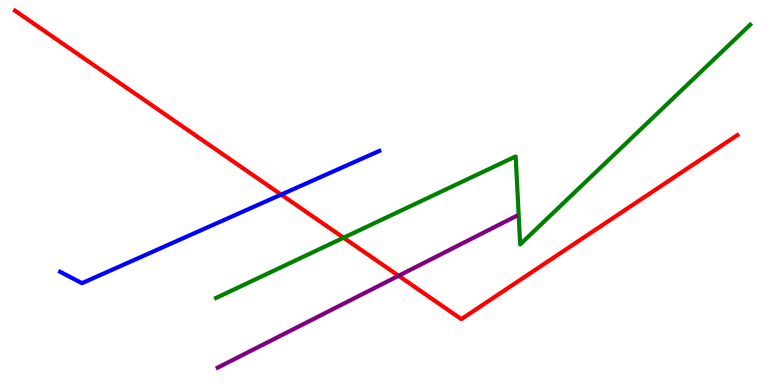[{'lines': ['blue', 'red'], 'intersections': [{'x': 3.63, 'y': 4.95}]}, {'lines': ['green', 'red'], 'intersections': [{'x': 4.43, 'y': 3.83}]}, {'lines': ['purple', 'red'], 'intersections': [{'x': 5.14, 'y': 2.84}]}, {'lines': ['blue', 'green'], 'intersections': []}, {'lines': ['blue', 'purple'], 'intersections': []}, {'lines': ['green', 'purple'], 'intersections': []}]